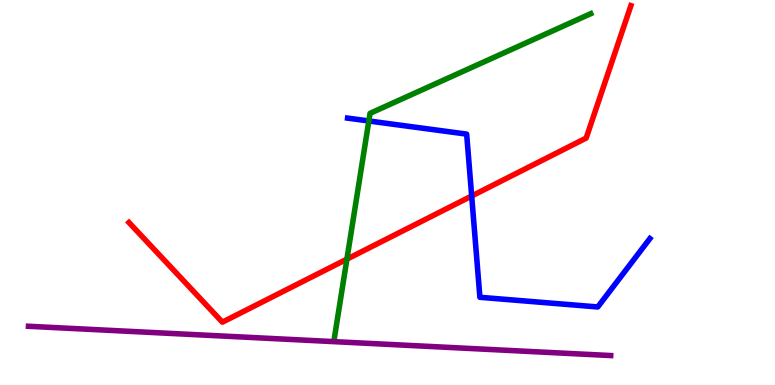[{'lines': ['blue', 'red'], 'intersections': [{'x': 6.09, 'y': 4.91}]}, {'lines': ['green', 'red'], 'intersections': [{'x': 4.48, 'y': 3.27}]}, {'lines': ['purple', 'red'], 'intersections': []}, {'lines': ['blue', 'green'], 'intersections': [{'x': 4.76, 'y': 6.86}]}, {'lines': ['blue', 'purple'], 'intersections': []}, {'lines': ['green', 'purple'], 'intersections': []}]